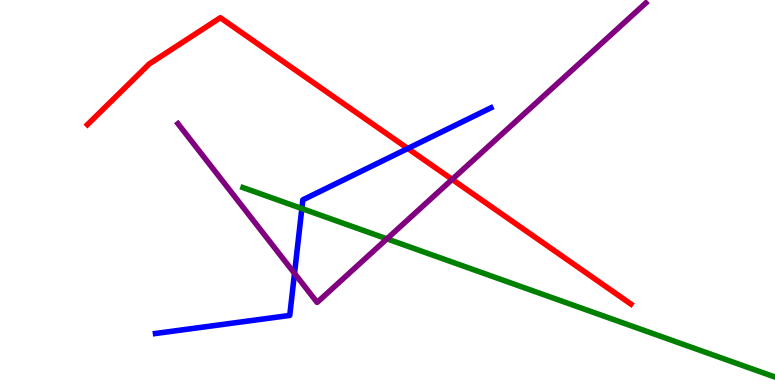[{'lines': ['blue', 'red'], 'intersections': [{'x': 5.26, 'y': 6.14}]}, {'lines': ['green', 'red'], 'intersections': []}, {'lines': ['purple', 'red'], 'intersections': [{'x': 5.83, 'y': 5.34}]}, {'lines': ['blue', 'green'], 'intersections': [{'x': 3.89, 'y': 4.58}]}, {'lines': ['blue', 'purple'], 'intersections': [{'x': 3.8, 'y': 2.9}]}, {'lines': ['green', 'purple'], 'intersections': [{'x': 4.99, 'y': 3.8}]}]